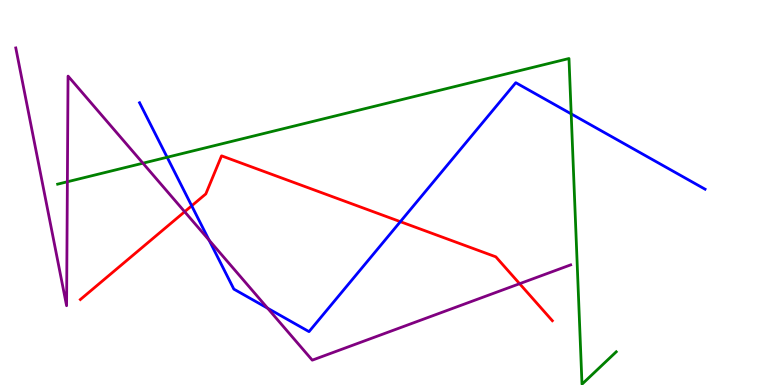[{'lines': ['blue', 'red'], 'intersections': [{'x': 2.47, 'y': 4.65}, {'x': 5.17, 'y': 4.24}]}, {'lines': ['green', 'red'], 'intersections': []}, {'lines': ['purple', 'red'], 'intersections': [{'x': 2.38, 'y': 4.5}, {'x': 6.7, 'y': 2.63}]}, {'lines': ['blue', 'green'], 'intersections': [{'x': 2.16, 'y': 5.92}, {'x': 7.37, 'y': 7.04}]}, {'lines': ['blue', 'purple'], 'intersections': [{'x': 2.7, 'y': 3.76}, {'x': 3.45, 'y': 1.99}]}, {'lines': ['green', 'purple'], 'intersections': [{'x': 0.869, 'y': 5.28}, {'x': 1.84, 'y': 5.76}]}]